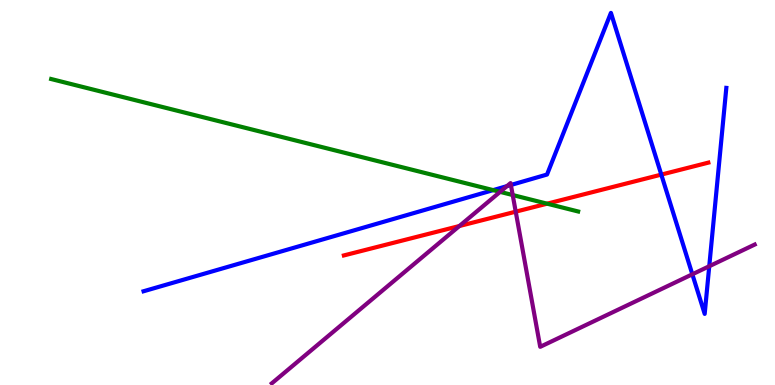[{'lines': ['blue', 'red'], 'intersections': [{'x': 8.53, 'y': 5.46}]}, {'lines': ['green', 'red'], 'intersections': [{'x': 7.06, 'y': 4.71}]}, {'lines': ['purple', 'red'], 'intersections': [{'x': 5.93, 'y': 4.13}, {'x': 6.65, 'y': 4.5}]}, {'lines': ['blue', 'green'], 'intersections': [{'x': 6.36, 'y': 5.06}]}, {'lines': ['blue', 'purple'], 'intersections': [{'x': 6.54, 'y': 5.17}, {'x': 6.59, 'y': 5.2}, {'x': 8.93, 'y': 2.88}, {'x': 9.15, 'y': 3.08}]}, {'lines': ['green', 'purple'], 'intersections': [{'x': 6.45, 'y': 5.02}, {'x': 6.62, 'y': 4.93}]}]